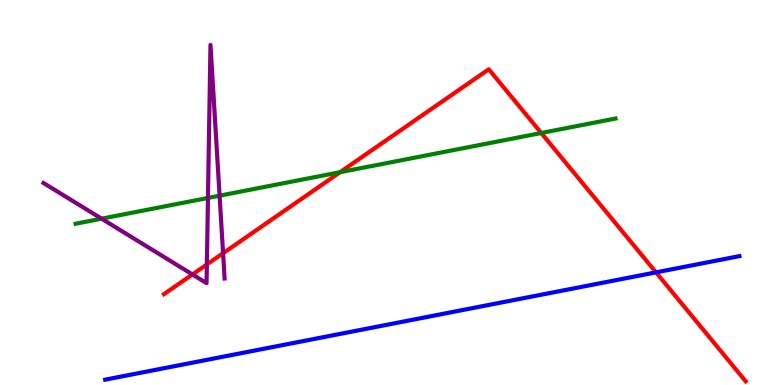[{'lines': ['blue', 'red'], 'intersections': [{'x': 8.46, 'y': 2.93}]}, {'lines': ['green', 'red'], 'intersections': [{'x': 4.39, 'y': 5.53}, {'x': 6.98, 'y': 6.55}]}, {'lines': ['purple', 'red'], 'intersections': [{'x': 2.48, 'y': 2.87}, {'x': 2.67, 'y': 3.13}, {'x': 2.88, 'y': 3.42}]}, {'lines': ['blue', 'green'], 'intersections': []}, {'lines': ['blue', 'purple'], 'intersections': []}, {'lines': ['green', 'purple'], 'intersections': [{'x': 1.31, 'y': 4.32}, {'x': 2.68, 'y': 4.86}, {'x': 2.83, 'y': 4.92}]}]